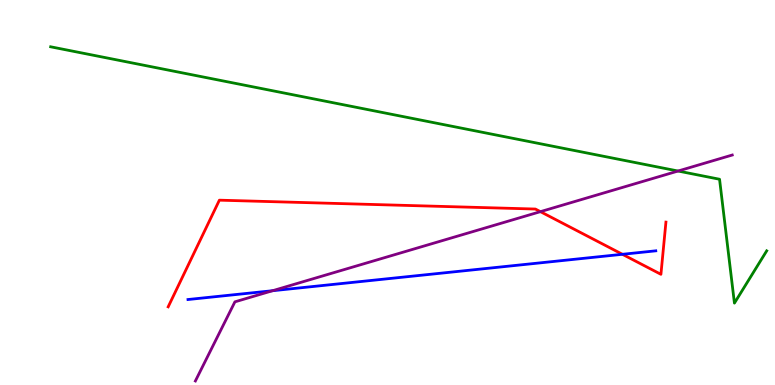[{'lines': ['blue', 'red'], 'intersections': [{'x': 8.03, 'y': 3.39}]}, {'lines': ['green', 'red'], 'intersections': []}, {'lines': ['purple', 'red'], 'intersections': [{'x': 6.97, 'y': 4.5}]}, {'lines': ['blue', 'green'], 'intersections': []}, {'lines': ['blue', 'purple'], 'intersections': [{'x': 3.52, 'y': 2.45}]}, {'lines': ['green', 'purple'], 'intersections': [{'x': 8.75, 'y': 5.56}]}]